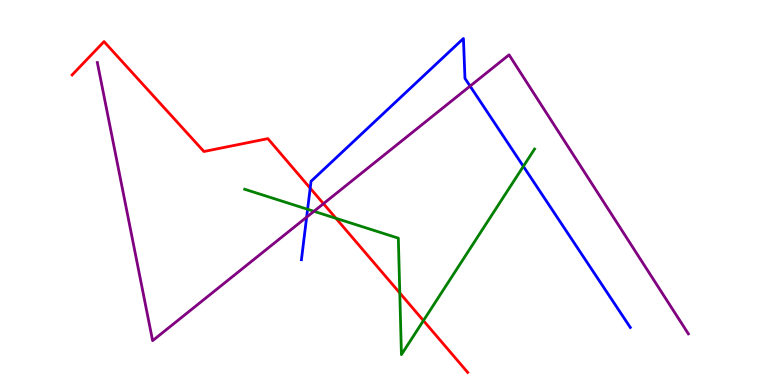[{'lines': ['blue', 'red'], 'intersections': [{'x': 4.0, 'y': 5.11}]}, {'lines': ['green', 'red'], 'intersections': [{'x': 4.34, 'y': 4.33}, {'x': 5.16, 'y': 2.39}, {'x': 5.46, 'y': 1.67}]}, {'lines': ['purple', 'red'], 'intersections': [{'x': 4.17, 'y': 4.71}]}, {'lines': ['blue', 'green'], 'intersections': [{'x': 3.97, 'y': 4.56}, {'x': 6.75, 'y': 5.68}]}, {'lines': ['blue', 'purple'], 'intersections': [{'x': 3.96, 'y': 4.36}, {'x': 6.07, 'y': 7.76}]}, {'lines': ['green', 'purple'], 'intersections': [{'x': 4.05, 'y': 4.51}]}]